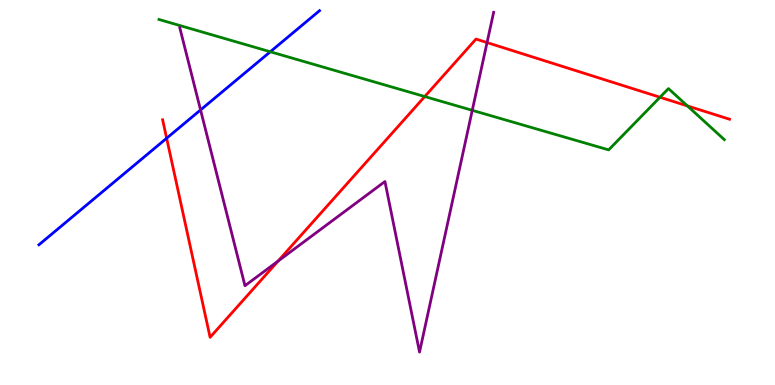[{'lines': ['blue', 'red'], 'intersections': [{'x': 2.15, 'y': 6.41}]}, {'lines': ['green', 'red'], 'intersections': [{'x': 5.48, 'y': 7.49}, {'x': 8.52, 'y': 7.47}, {'x': 8.87, 'y': 7.25}]}, {'lines': ['purple', 'red'], 'intersections': [{'x': 3.59, 'y': 3.22}, {'x': 6.28, 'y': 8.89}]}, {'lines': ['blue', 'green'], 'intersections': [{'x': 3.49, 'y': 8.66}]}, {'lines': ['blue', 'purple'], 'intersections': [{'x': 2.59, 'y': 7.14}]}, {'lines': ['green', 'purple'], 'intersections': [{'x': 6.09, 'y': 7.13}]}]